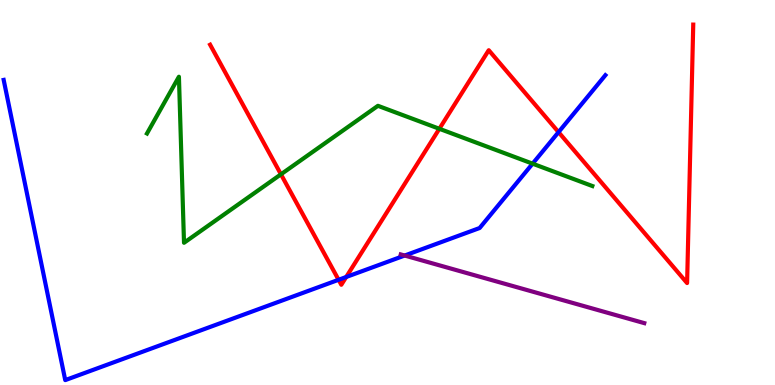[{'lines': ['blue', 'red'], 'intersections': [{'x': 4.37, 'y': 2.73}, {'x': 4.47, 'y': 2.81}, {'x': 7.21, 'y': 6.57}]}, {'lines': ['green', 'red'], 'intersections': [{'x': 3.63, 'y': 5.47}, {'x': 5.67, 'y': 6.65}]}, {'lines': ['purple', 'red'], 'intersections': []}, {'lines': ['blue', 'green'], 'intersections': [{'x': 6.87, 'y': 5.75}]}, {'lines': ['blue', 'purple'], 'intersections': [{'x': 5.22, 'y': 3.36}]}, {'lines': ['green', 'purple'], 'intersections': []}]